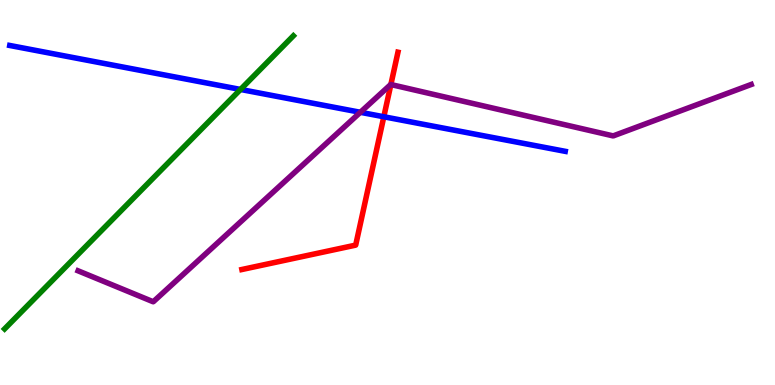[{'lines': ['blue', 'red'], 'intersections': [{'x': 4.95, 'y': 6.97}]}, {'lines': ['green', 'red'], 'intersections': []}, {'lines': ['purple', 'red'], 'intersections': [{'x': 5.04, 'y': 7.8}]}, {'lines': ['blue', 'green'], 'intersections': [{'x': 3.1, 'y': 7.68}]}, {'lines': ['blue', 'purple'], 'intersections': [{'x': 4.65, 'y': 7.08}]}, {'lines': ['green', 'purple'], 'intersections': []}]